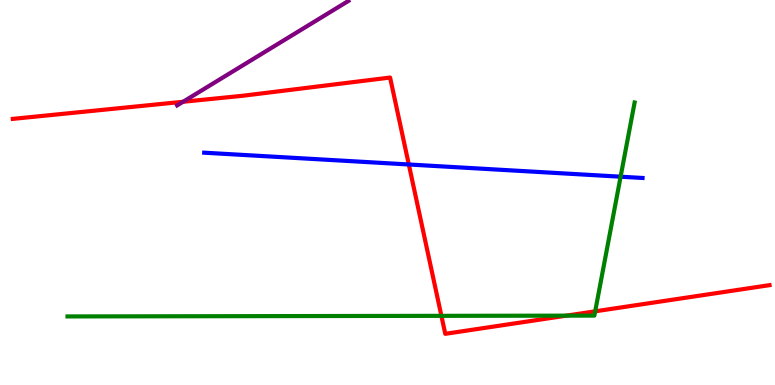[{'lines': ['blue', 'red'], 'intersections': [{'x': 5.28, 'y': 5.73}]}, {'lines': ['green', 'red'], 'intersections': [{'x': 5.7, 'y': 1.8}, {'x': 7.31, 'y': 1.8}, {'x': 7.68, 'y': 1.91}]}, {'lines': ['purple', 'red'], 'intersections': [{'x': 2.36, 'y': 7.36}]}, {'lines': ['blue', 'green'], 'intersections': [{'x': 8.01, 'y': 5.41}]}, {'lines': ['blue', 'purple'], 'intersections': []}, {'lines': ['green', 'purple'], 'intersections': []}]